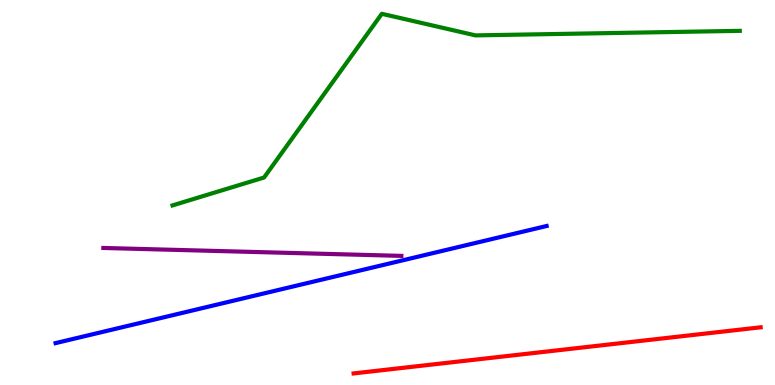[{'lines': ['blue', 'red'], 'intersections': []}, {'lines': ['green', 'red'], 'intersections': []}, {'lines': ['purple', 'red'], 'intersections': []}, {'lines': ['blue', 'green'], 'intersections': []}, {'lines': ['blue', 'purple'], 'intersections': []}, {'lines': ['green', 'purple'], 'intersections': []}]